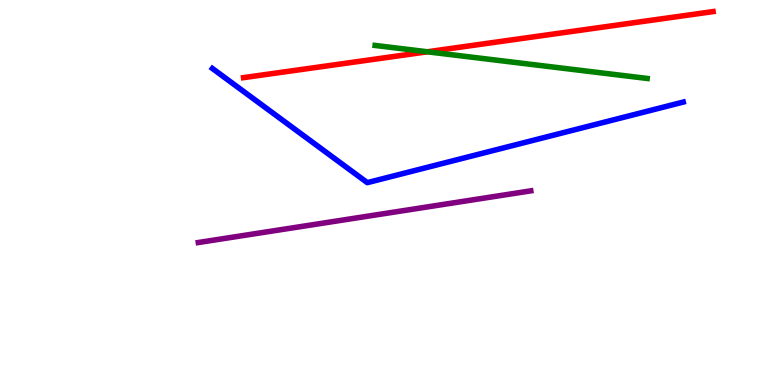[{'lines': ['blue', 'red'], 'intersections': []}, {'lines': ['green', 'red'], 'intersections': [{'x': 5.51, 'y': 8.66}]}, {'lines': ['purple', 'red'], 'intersections': []}, {'lines': ['blue', 'green'], 'intersections': []}, {'lines': ['blue', 'purple'], 'intersections': []}, {'lines': ['green', 'purple'], 'intersections': []}]